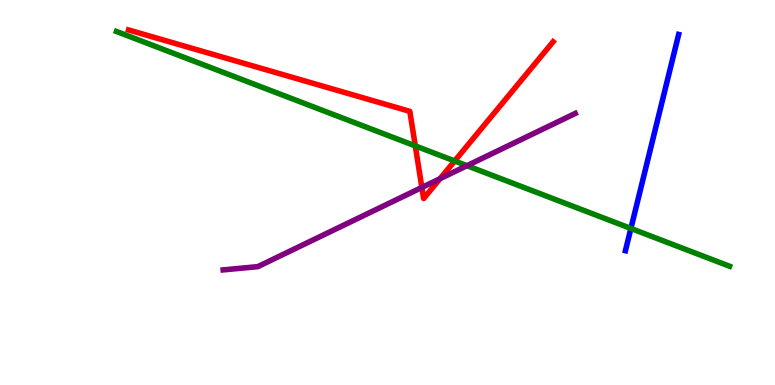[{'lines': ['blue', 'red'], 'intersections': []}, {'lines': ['green', 'red'], 'intersections': [{'x': 5.36, 'y': 6.21}, {'x': 5.87, 'y': 5.82}]}, {'lines': ['purple', 'red'], 'intersections': [{'x': 5.44, 'y': 5.13}, {'x': 5.68, 'y': 5.36}]}, {'lines': ['blue', 'green'], 'intersections': [{'x': 8.14, 'y': 4.07}]}, {'lines': ['blue', 'purple'], 'intersections': []}, {'lines': ['green', 'purple'], 'intersections': [{'x': 6.03, 'y': 5.7}]}]